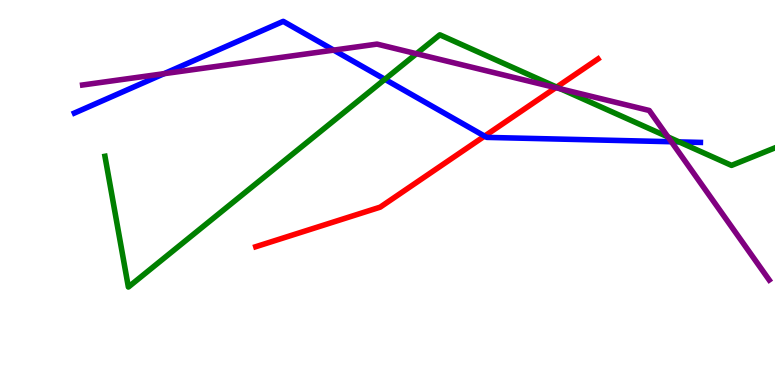[{'lines': ['blue', 'red'], 'intersections': [{'x': 6.25, 'y': 6.46}]}, {'lines': ['green', 'red'], 'intersections': [{'x': 7.18, 'y': 7.74}]}, {'lines': ['purple', 'red'], 'intersections': [{'x': 7.17, 'y': 7.72}]}, {'lines': ['blue', 'green'], 'intersections': [{'x': 4.97, 'y': 7.94}, {'x': 8.76, 'y': 6.31}]}, {'lines': ['blue', 'purple'], 'intersections': [{'x': 2.12, 'y': 8.09}, {'x': 4.31, 'y': 8.7}, {'x': 8.66, 'y': 6.32}]}, {'lines': ['green', 'purple'], 'intersections': [{'x': 5.37, 'y': 8.6}, {'x': 7.23, 'y': 7.69}, {'x': 8.62, 'y': 6.44}]}]